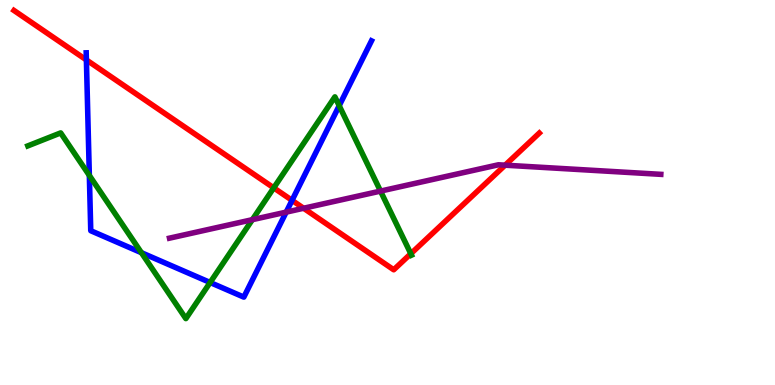[{'lines': ['blue', 'red'], 'intersections': [{'x': 1.11, 'y': 8.44}, {'x': 3.77, 'y': 4.8}]}, {'lines': ['green', 'red'], 'intersections': [{'x': 3.53, 'y': 5.12}, {'x': 5.3, 'y': 3.41}]}, {'lines': ['purple', 'red'], 'intersections': [{'x': 3.92, 'y': 4.59}, {'x': 6.52, 'y': 5.71}]}, {'lines': ['blue', 'green'], 'intersections': [{'x': 1.15, 'y': 5.44}, {'x': 1.82, 'y': 3.44}, {'x': 2.71, 'y': 2.66}, {'x': 4.38, 'y': 7.25}]}, {'lines': ['blue', 'purple'], 'intersections': [{'x': 3.69, 'y': 4.49}]}, {'lines': ['green', 'purple'], 'intersections': [{'x': 3.26, 'y': 4.29}, {'x': 4.91, 'y': 5.04}]}]